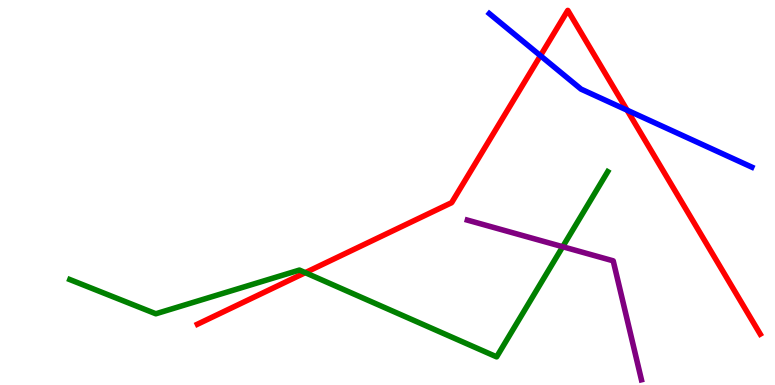[{'lines': ['blue', 'red'], 'intersections': [{'x': 6.97, 'y': 8.55}, {'x': 8.09, 'y': 7.14}]}, {'lines': ['green', 'red'], 'intersections': [{'x': 3.94, 'y': 2.92}]}, {'lines': ['purple', 'red'], 'intersections': []}, {'lines': ['blue', 'green'], 'intersections': []}, {'lines': ['blue', 'purple'], 'intersections': []}, {'lines': ['green', 'purple'], 'intersections': [{'x': 7.26, 'y': 3.59}]}]